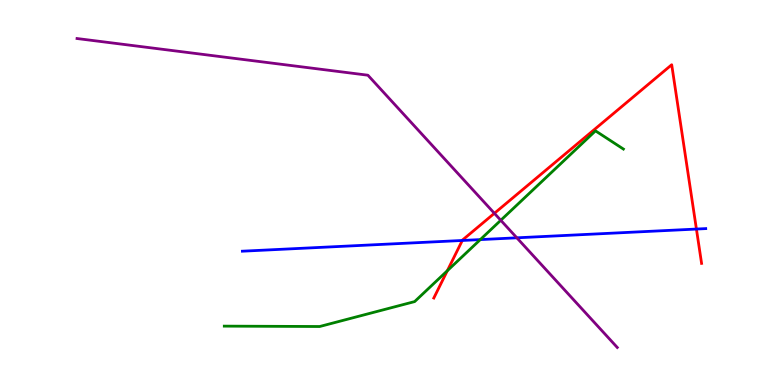[{'lines': ['blue', 'red'], 'intersections': [{'x': 5.97, 'y': 3.75}, {'x': 8.99, 'y': 4.05}]}, {'lines': ['green', 'red'], 'intersections': [{'x': 5.77, 'y': 2.97}]}, {'lines': ['purple', 'red'], 'intersections': [{'x': 6.38, 'y': 4.46}]}, {'lines': ['blue', 'green'], 'intersections': [{'x': 6.2, 'y': 3.78}]}, {'lines': ['blue', 'purple'], 'intersections': [{'x': 6.67, 'y': 3.82}]}, {'lines': ['green', 'purple'], 'intersections': [{'x': 6.46, 'y': 4.28}]}]